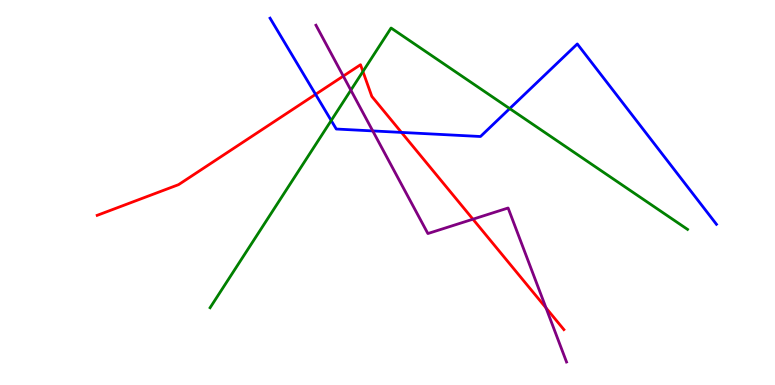[{'lines': ['blue', 'red'], 'intersections': [{'x': 4.07, 'y': 7.55}, {'x': 5.18, 'y': 6.56}]}, {'lines': ['green', 'red'], 'intersections': [{'x': 4.68, 'y': 8.14}]}, {'lines': ['purple', 'red'], 'intersections': [{'x': 4.43, 'y': 8.02}, {'x': 6.1, 'y': 4.31}, {'x': 7.05, 'y': 2.0}]}, {'lines': ['blue', 'green'], 'intersections': [{'x': 4.27, 'y': 6.87}, {'x': 6.58, 'y': 7.18}]}, {'lines': ['blue', 'purple'], 'intersections': [{'x': 4.81, 'y': 6.6}]}, {'lines': ['green', 'purple'], 'intersections': [{'x': 4.53, 'y': 7.66}]}]